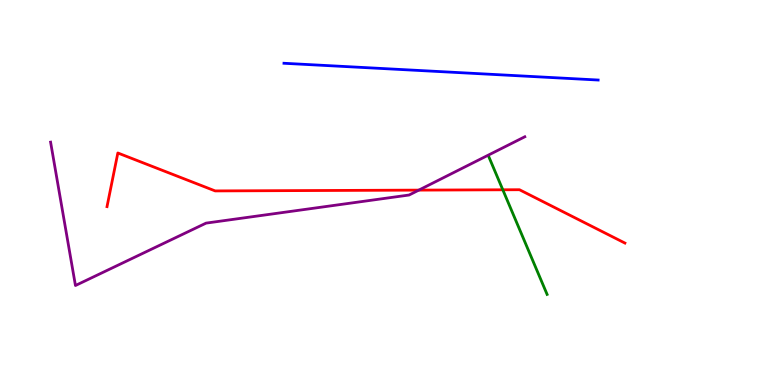[{'lines': ['blue', 'red'], 'intersections': []}, {'lines': ['green', 'red'], 'intersections': [{'x': 6.49, 'y': 5.07}]}, {'lines': ['purple', 'red'], 'intersections': [{'x': 5.4, 'y': 5.06}]}, {'lines': ['blue', 'green'], 'intersections': []}, {'lines': ['blue', 'purple'], 'intersections': []}, {'lines': ['green', 'purple'], 'intersections': []}]